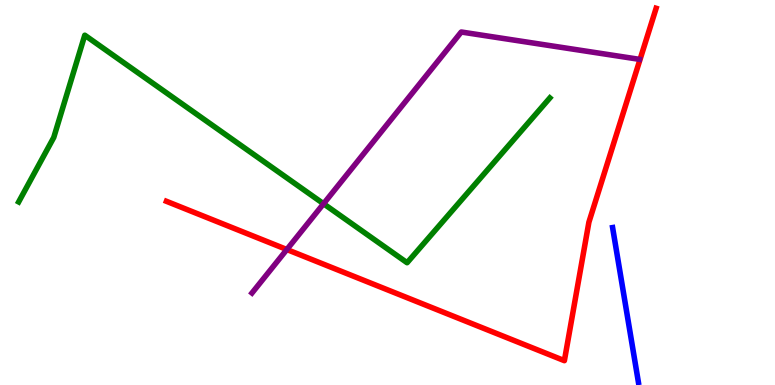[{'lines': ['blue', 'red'], 'intersections': []}, {'lines': ['green', 'red'], 'intersections': []}, {'lines': ['purple', 'red'], 'intersections': [{'x': 3.7, 'y': 3.52}]}, {'lines': ['blue', 'green'], 'intersections': []}, {'lines': ['blue', 'purple'], 'intersections': []}, {'lines': ['green', 'purple'], 'intersections': [{'x': 4.17, 'y': 4.71}]}]